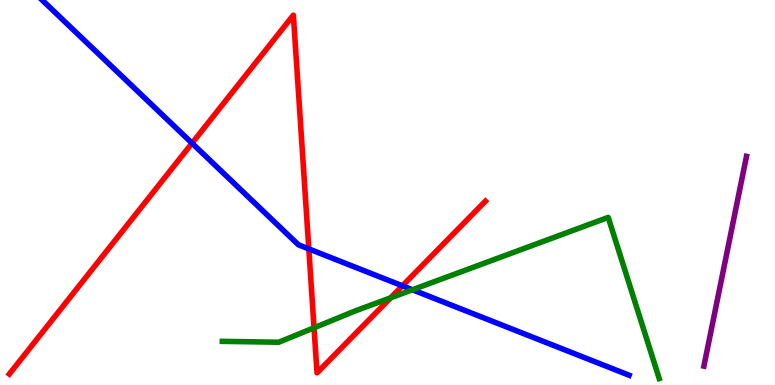[{'lines': ['blue', 'red'], 'intersections': [{'x': 2.48, 'y': 6.28}, {'x': 3.98, 'y': 3.54}, {'x': 5.19, 'y': 2.58}]}, {'lines': ['green', 'red'], 'intersections': [{'x': 4.05, 'y': 1.49}, {'x': 5.04, 'y': 2.26}]}, {'lines': ['purple', 'red'], 'intersections': []}, {'lines': ['blue', 'green'], 'intersections': [{'x': 5.32, 'y': 2.47}]}, {'lines': ['blue', 'purple'], 'intersections': []}, {'lines': ['green', 'purple'], 'intersections': []}]